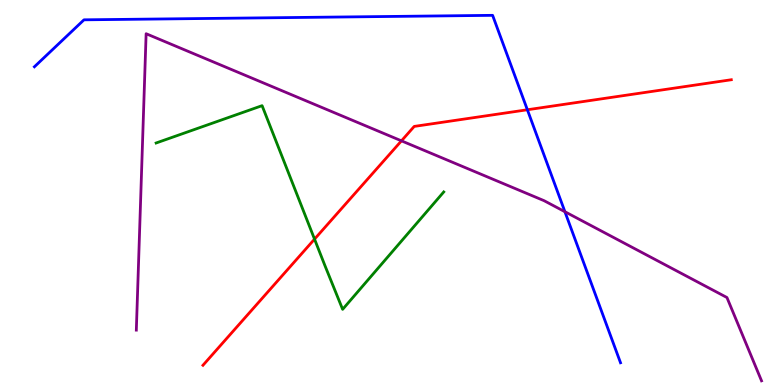[{'lines': ['blue', 'red'], 'intersections': [{'x': 6.8, 'y': 7.15}]}, {'lines': ['green', 'red'], 'intersections': [{'x': 4.06, 'y': 3.79}]}, {'lines': ['purple', 'red'], 'intersections': [{'x': 5.18, 'y': 6.34}]}, {'lines': ['blue', 'green'], 'intersections': []}, {'lines': ['blue', 'purple'], 'intersections': [{'x': 7.29, 'y': 4.5}]}, {'lines': ['green', 'purple'], 'intersections': []}]